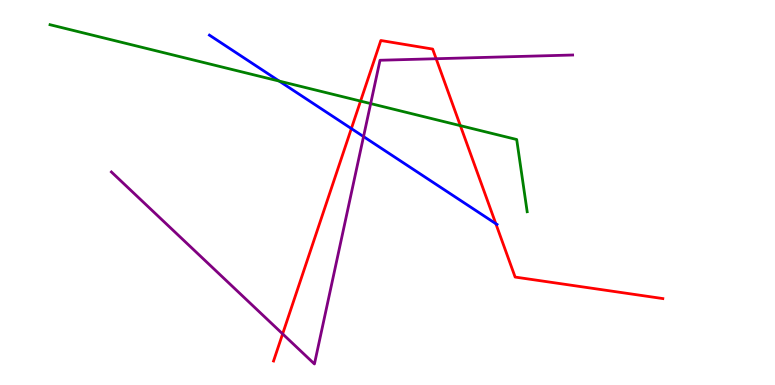[{'lines': ['blue', 'red'], 'intersections': [{'x': 4.53, 'y': 6.66}, {'x': 6.4, 'y': 4.19}]}, {'lines': ['green', 'red'], 'intersections': [{'x': 4.65, 'y': 7.37}, {'x': 5.94, 'y': 6.74}]}, {'lines': ['purple', 'red'], 'intersections': [{'x': 3.65, 'y': 1.33}, {'x': 5.63, 'y': 8.47}]}, {'lines': ['blue', 'green'], 'intersections': [{'x': 3.6, 'y': 7.89}]}, {'lines': ['blue', 'purple'], 'intersections': [{'x': 4.69, 'y': 6.45}]}, {'lines': ['green', 'purple'], 'intersections': [{'x': 4.78, 'y': 7.31}]}]